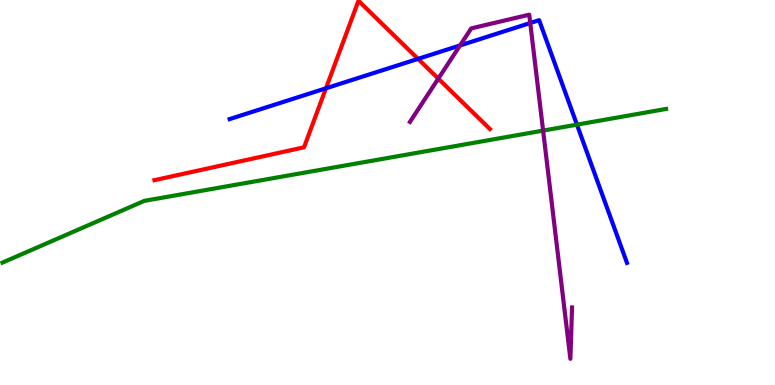[{'lines': ['blue', 'red'], 'intersections': [{'x': 4.21, 'y': 7.71}, {'x': 5.39, 'y': 8.47}]}, {'lines': ['green', 'red'], 'intersections': []}, {'lines': ['purple', 'red'], 'intersections': [{'x': 5.66, 'y': 7.96}]}, {'lines': ['blue', 'green'], 'intersections': [{'x': 7.44, 'y': 6.76}]}, {'lines': ['blue', 'purple'], 'intersections': [{'x': 5.94, 'y': 8.82}, {'x': 6.84, 'y': 9.4}]}, {'lines': ['green', 'purple'], 'intersections': [{'x': 7.01, 'y': 6.61}]}]